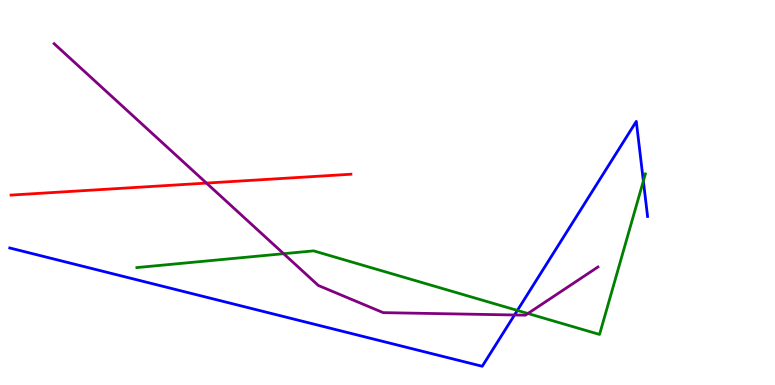[{'lines': ['blue', 'red'], 'intersections': []}, {'lines': ['green', 'red'], 'intersections': []}, {'lines': ['purple', 'red'], 'intersections': [{'x': 2.66, 'y': 5.24}]}, {'lines': ['blue', 'green'], 'intersections': [{'x': 6.68, 'y': 1.94}, {'x': 8.3, 'y': 5.3}]}, {'lines': ['blue', 'purple'], 'intersections': [{'x': 6.64, 'y': 1.82}]}, {'lines': ['green', 'purple'], 'intersections': [{'x': 3.66, 'y': 3.41}, {'x': 6.81, 'y': 1.86}]}]